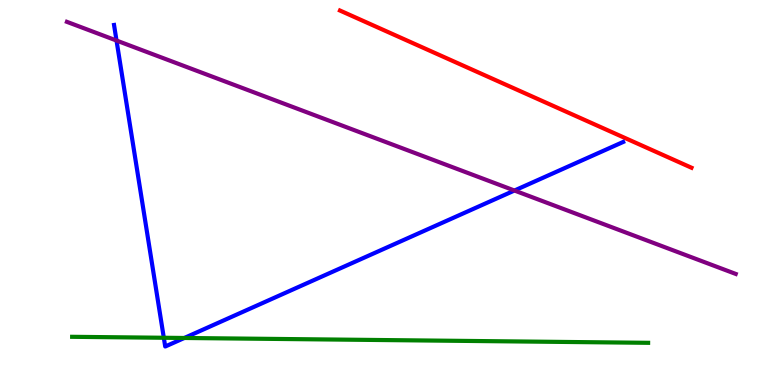[{'lines': ['blue', 'red'], 'intersections': []}, {'lines': ['green', 'red'], 'intersections': []}, {'lines': ['purple', 'red'], 'intersections': []}, {'lines': ['blue', 'green'], 'intersections': [{'x': 2.11, 'y': 1.23}, {'x': 2.38, 'y': 1.22}]}, {'lines': ['blue', 'purple'], 'intersections': [{'x': 1.5, 'y': 8.95}, {'x': 6.64, 'y': 5.05}]}, {'lines': ['green', 'purple'], 'intersections': []}]